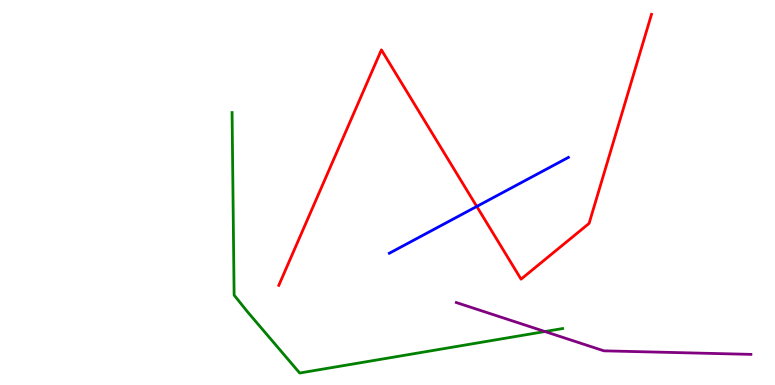[{'lines': ['blue', 'red'], 'intersections': [{'x': 6.15, 'y': 4.64}]}, {'lines': ['green', 'red'], 'intersections': []}, {'lines': ['purple', 'red'], 'intersections': []}, {'lines': ['blue', 'green'], 'intersections': []}, {'lines': ['blue', 'purple'], 'intersections': []}, {'lines': ['green', 'purple'], 'intersections': [{'x': 7.03, 'y': 1.39}]}]